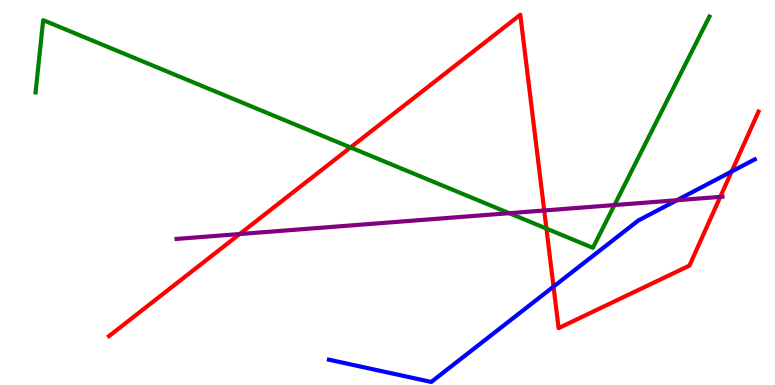[{'lines': ['blue', 'red'], 'intersections': [{'x': 7.14, 'y': 2.56}, {'x': 9.44, 'y': 5.55}]}, {'lines': ['green', 'red'], 'intersections': [{'x': 4.52, 'y': 6.17}, {'x': 7.05, 'y': 4.06}]}, {'lines': ['purple', 'red'], 'intersections': [{'x': 3.09, 'y': 3.92}, {'x': 7.02, 'y': 4.53}, {'x': 9.29, 'y': 4.89}]}, {'lines': ['blue', 'green'], 'intersections': []}, {'lines': ['blue', 'purple'], 'intersections': [{'x': 8.73, 'y': 4.8}]}, {'lines': ['green', 'purple'], 'intersections': [{'x': 6.57, 'y': 4.46}, {'x': 7.93, 'y': 4.67}]}]